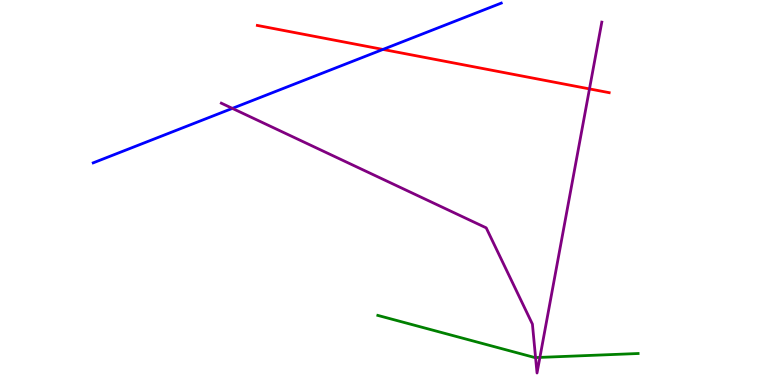[{'lines': ['blue', 'red'], 'intersections': [{'x': 4.94, 'y': 8.72}]}, {'lines': ['green', 'red'], 'intersections': []}, {'lines': ['purple', 'red'], 'intersections': [{'x': 7.61, 'y': 7.69}]}, {'lines': ['blue', 'green'], 'intersections': []}, {'lines': ['blue', 'purple'], 'intersections': [{'x': 3.0, 'y': 7.19}]}, {'lines': ['green', 'purple'], 'intersections': [{'x': 6.91, 'y': 0.712}, {'x': 6.97, 'y': 0.717}]}]